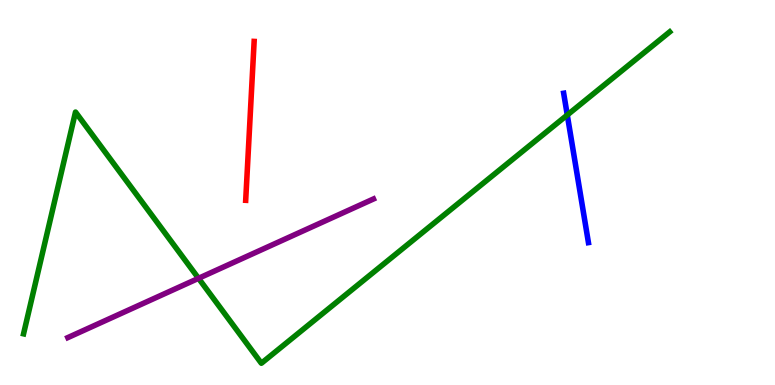[{'lines': ['blue', 'red'], 'intersections': []}, {'lines': ['green', 'red'], 'intersections': []}, {'lines': ['purple', 'red'], 'intersections': []}, {'lines': ['blue', 'green'], 'intersections': [{'x': 7.32, 'y': 7.01}]}, {'lines': ['blue', 'purple'], 'intersections': []}, {'lines': ['green', 'purple'], 'intersections': [{'x': 2.56, 'y': 2.77}]}]